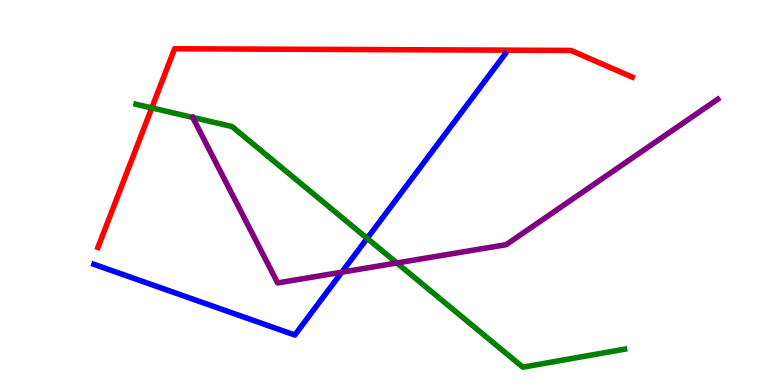[{'lines': ['blue', 'red'], 'intersections': []}, {'lines': ['green', 'red'], 'intersections': [{'x': 1.96, 'y': 7.2}]}, {'lines': ['purple', 'red'], 'intersections': []}, {'lines': ['blue', 'green'], 'intersections': [{'x': 4.74, 'y': 3.81}]}, {'lines': ['blue', 'purple'], 'intersections': [{'x': 4.41, 'y': 2.93}]}, {'lines': ['green', 'purple'], 'intersections': [{'x': 5.12, 'y': 3.17}]}]